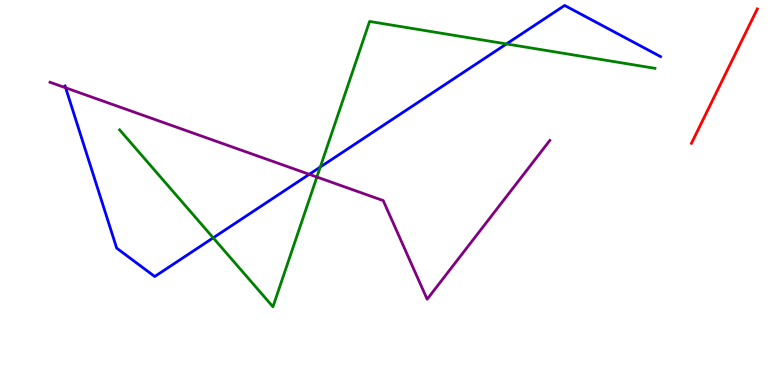[{'lines': ['blue', 'red'], 'intersections': []}, {'lines': ['green', 'red'], 'intersections': []}, {'lines': ['purple', 'red'], 'intersections': []}, {'lines': ['blue', 'green'], 'intersections': [{'x': 2.75, 'y': 3.82}, {'x': 4.13, 'y': 5.66}, {'x': 6.53, 'y': 8.86}]}, {'lines': ['blue', 'purple'], 'intersections': [{'x': 0.847, 'y': 7.72}, {'x': 3.99, 'y': 5.47}]}, {'lines': ['green', 'purple'], 'intersections': [{'x': 4.09, 'y': 5.4}]}]